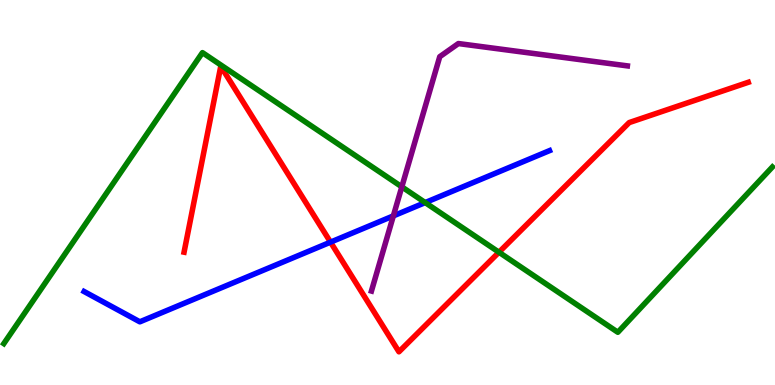[{'lines': ['blue', 'red'], 'intersections': [{'x': 4.26, 'y': 3.71}]}, {'lines': ['green', 'red'], 'intersections': [{'x': 6.44, 'y': 3.45}]}, {'lines': ['purple', 'red'], 'intersections': []}, {'lines': ['blue', 'green'], 'intersections': [{'x': 5.49, 'y': 4.74}]}, {'lines': ['blue', 'purple'], 'intersections': [{'x': 5.08, 'y': 4.39}]}, {'lines': ['green', 'purple'], 'intersections': [{'x': 5.18, 'y': 5.15}]}]